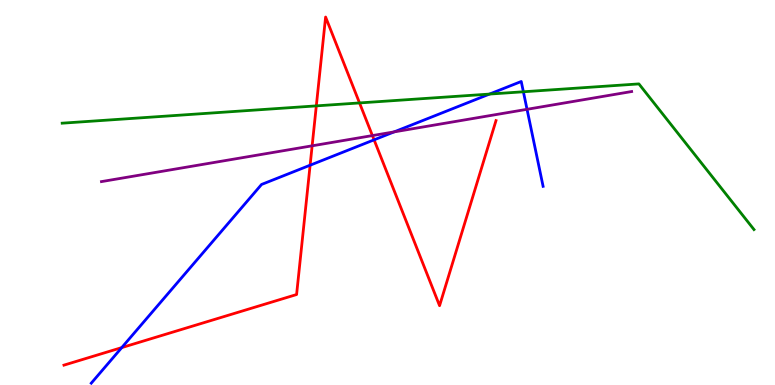[{'lines': ['blue', 'red'], 'intersections': [{'x': 1.57, 'y': 0.971}, {'x': 4.0, 'y': 5.71}, {'x': 4.83, 'y': 6.37}]}, {'lines': ['green', 'red'], 'intersections': [{'x': 4.08, 'y': 7.25}, {'x': 4.64, 'y': 7.33}]}, {'lines': ['purple', 'red'], 'intersections': [{'x': 4.03, 'y': 6.21}, {'x': 4.81, 'y': 6.48}]}, {'lines': ['blue', 'green'], 'intersections': [{'x': 6.32, 'y': 7.56}, {'x': 6.75, 'y': 7.62}]}, {'lines': ['blue', 'purple'], 'intersections': [{'x': 5.09, 'y': 6.57}, {'x': 6.8, 'y': 7.16}]}, {'lines': ['green', 'purple'], 'intersections': []}]